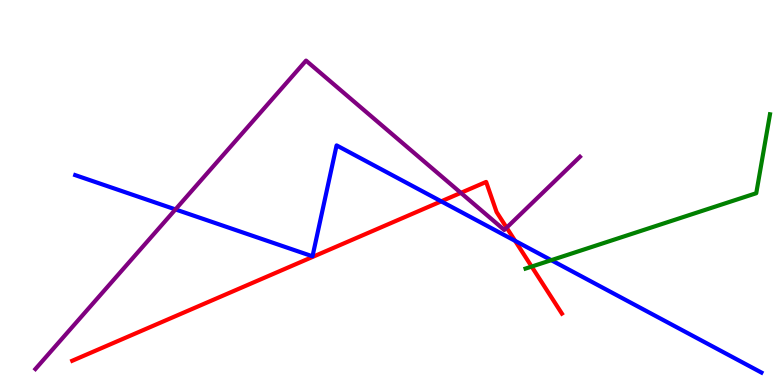[{'lines': ['blue', 'red'], 'intersections': [{'x': 5.69, 'y': 4.77}, {'x': 6.65, 'y': 3.74}]}, {'lines': ['green', 'red'], 'intersections': [{'x': 6.86, 'y': 3.08}]}, {'lines': ['purple', 'red'], 'intersections': [{'x': 5.95, 'y': 4.99}, {'x': 6.54, 'y': 4.09}]}, {'lines': ['blue', 'green'], 'intersections': [{'x': 7.11, 'y': 3.24}]}, {'lines': ['blue', 'purple'], 'intersections': [{'x': 2.26, 'y': 4.56}]}, {'lines': ['green', 'purple'], 'intersections': []}]